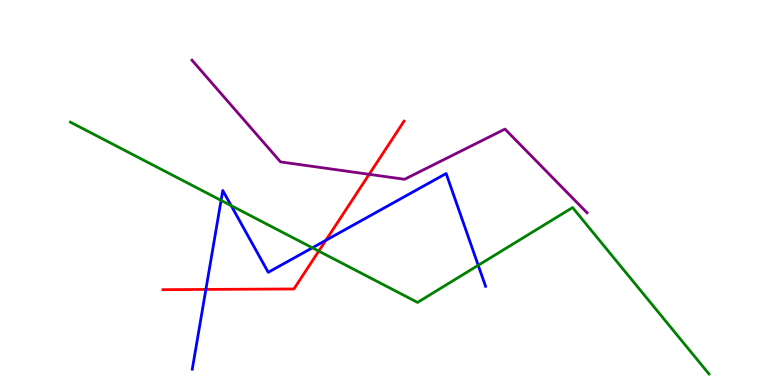[{'lines': ['blue', 'red'], 'intersections': [{'x': 2.66, 'y': 2.48}, {'x': 4.2, 'y': 3.76}]}, {'lines': ['green', 'red'], 'intersections': [{'x': 4.11, 'y': 3.48}]}, {'lines': ['purple', 'red'], 'intersections': [{'x': 4.76, 'y': 5.47}]}, {'lines': ['blue', 'green'], 'intersections': [{'x': 2.85, 'y': 4.8}, {'x': 2.98, 'y': 4.66}, {'x': 4.03, 'y': 3.56}, {'x': 6.17, 'y': 3.11}]}, {'lines': ['blue', 'purple'], 'intersections': []}, {'lines': ['green', 'purple'], 'intersections': []}]